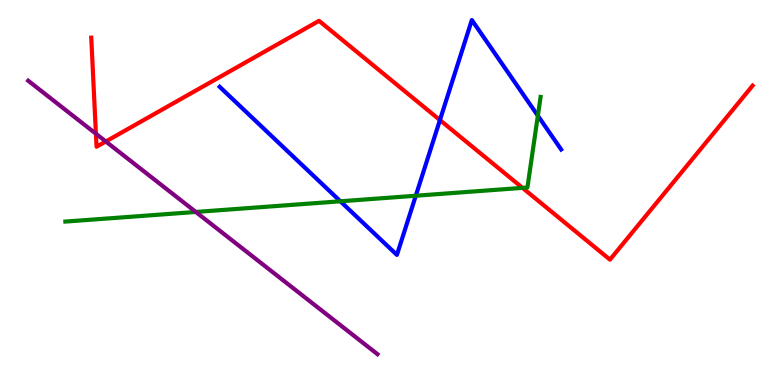[{'lines': ['blue', 'red'], 'intersections': [{'x': 5.68, 'y': 6.88}]}, {'lines': ['green', 'red'], 'intersections': [{'x': 6.74, 'y': 5.12}]}, {'lines': ['purple', 'red'], 'intersections': [{'x': 1.24, 'y': 6.53}, {'x': 1.37, 'y': 6.32}]}, {'lines': ['blue', 'green'], 'intersections': [{'x': 4.39, 'y': 4.77}, {'x': 5.37, 'y': 4.92}, {'x': 6.94, 'y': 6.99}]}, {'lines': ['blue', 'purple'], 'intersections': []}, {'lines': ['green', 'purple'], 'intersections': [{'x': 2.53, 'y': 4.49}]}]